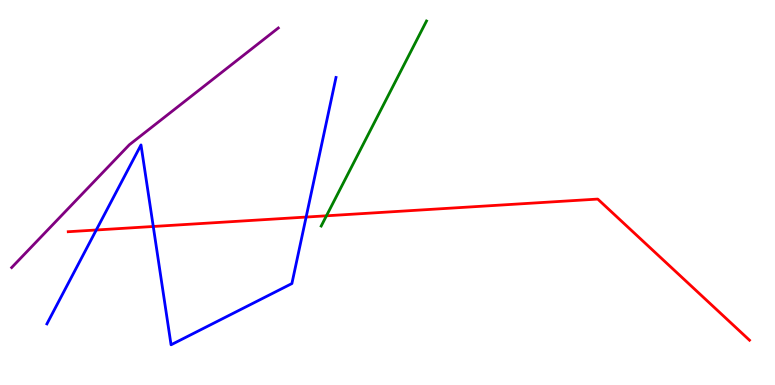[{'lines': ['blue', 'red'], 'intersections': [{'x': 1.24, 'y': 4.03}, {'x': 1.98, 'y': 4.12}, {'x': 3.95, 'y': 4.36}]}, {'lines': ['green', 'red'], 'intersections': [{'x': 4.21, 'y': 4.39}]}, {'lines': ['purple', 'red'], 'intersections': []}, {'lines': ['blue', 'green'], 'intersections': []}, {'lines': ['blue', 'purple'], 'intersections': []}, {'lines': ['green', 'purple'], 'intersections': []}]